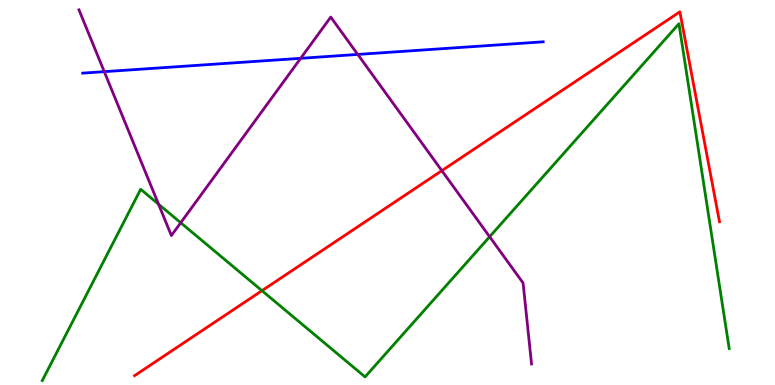[{'lines': ['blue', 'red'], 'intersections': []}, {'lines': ['green', 'red'], 'intersections': [{'x': 3.38, 'y': 2.45}]}, {'lines': ['purple', 'red'], 'intersections': [{'x': 5.7, 'y': 5.57}]}, {'lines': ['blue', 'green'], 'intersections': []}, {'lines': ['blue', 'purple'], 'intersections': [{'x': 1.35, 'y': 8.14}, {'x': 3.88, 'y': 8.49}, {'x': 4.62, 'y': 8.59}]}, {'lines': ['green', 'purple'], 'intersections': [{'x': 2.05, 'y': 4.7}, {'x': 2.33, 'y': 4.21}, {'x': 6.32, 'y': 3.85}]}]